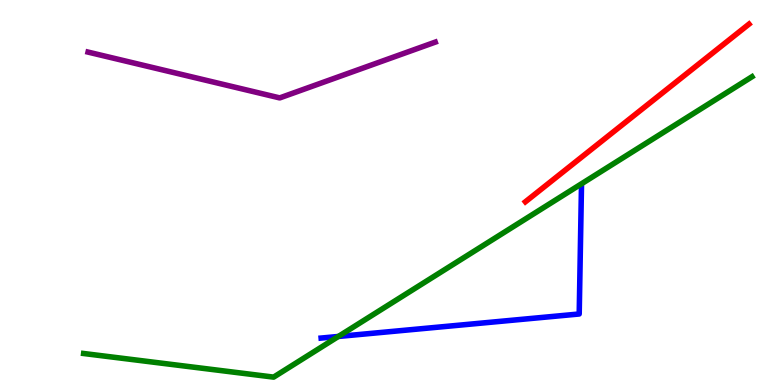[{'lines': ['blue', 'red'], 'intersections': []}, {'lines': ['green', 'red'], 'intersections': []}, {'lines': ['purple', 'red'], 'intersections': []}, {'lines': ['blue', 'green'], 'intersections': [{'x': 4.37, 'y': 1.26}]}, {'lines': ['blue', 'purple'], 'intersections': []}, {'lines': ['green', 'purple'], 'intersections': []}]